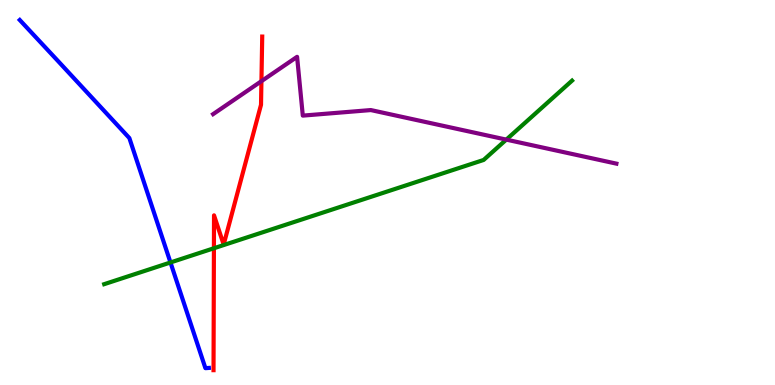[{'lines': ['blue', 'red'], 'intersections': []}, {'lines': ['green', 'red'], 'intersections': [{'x': 2.76, 'y': 3.55}]}, {'lines': ['purple', 'red'], 'intersections': [{'x': 3.37, 'y': 7.89}]}, {'lines': ['blue', 'green'], 'intersections': [{'x': 2.2, 'y': 3.18}]}, {'lines': ['blue', 'purple'], 'intersections': []}, {'lines': ['green', 'purple'], 'intersections': [{'x': 6.53, 'y': 6.37}]}]